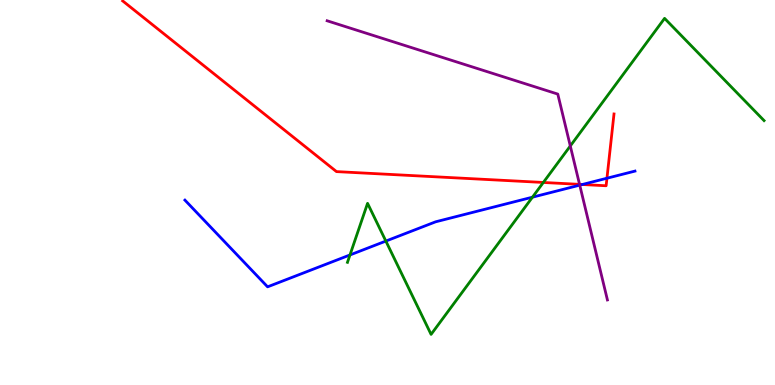[{'lines': ['blue', 'red'], 'intersections': [{'x': 7.51, 'y': 5.21}, {'x': 7.83, 'y': 5.37}]}, {'lines': ['green', 'red'], 'intersections': [{'x': 7.01, 'y': 5.26}]}, {'lines': ['purple', 'red'], 'intersections': [{'x': 7.48, 'y': 5.21}]}, {'lines': ['blue', 'green'], 'intersections': [{'x': 4.52, 'y': 3.38}, {'x': 4.98, 'y': 3.74}, {'x': 6.87, 'y': 4.88}]}, {'lines': ['blue', 'purple'], 'intersections': [{'x': 7.48, 'y': 5.19}]}, {'lines': ['green', 'purple'], 'intersections': [{'x': 7.36, 'y': 6.21}]}]